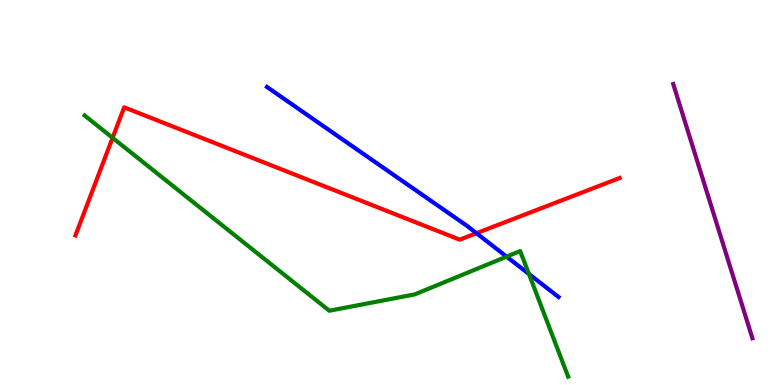[{'lines': ['blue', 'red'], 'intersections': [{'x': 6.15, 'y': 3.94}]}, {'lines': ['green', 'red'], 'intersections': [{'x': 1.45, 'y': 6.42}]}, {'lines': ['purple', 'red'], 'intersections': []}, {'lines': ['blue', 'green'], 'intersections': [{'x': 6.54, 'y': 3.33}, {'x': 6.82, 'y': 2.88}]}, {'lines': ['blue', 'purple'], 'intersections': []}, {'lines': ['green', 'purple'], 'intersections': []}]